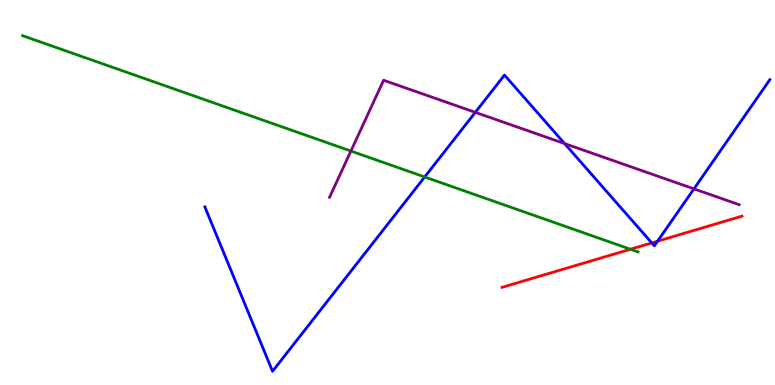[{'lines': ['blue', 'red'], 'intersections': [{'x': 8.41, 'y': 3.69}, {'x': 8.48, 'y': 3.74}]}, {'lines': ['green', 'red'], 'intersections': [{'x': 8.13, 'y': 3.53}]}, {'lines': ['purple', 'red'], 'intersections': []}, {'lines': ['blue', 'green'], 'intersections': [{'x': 5.48, 'y': 5.4}]}, {'lines': ['blue', 'purple'], 'intersections': [{'x': 6.13, 'y': 7.08}, {'x': 7.29, 'y': 6.27}, {'x': 8.95, 'y': 5.09}]}, {'lines': ['green', 'purple'], 'intersections': [{'x': 4.53, 'y': 6.08}]}]